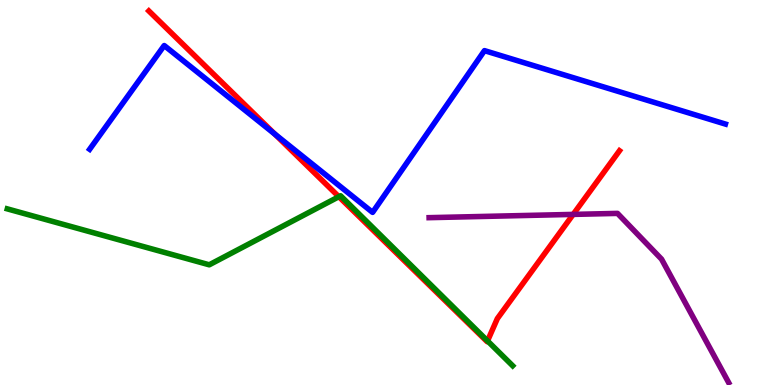[{'lines': ['blue', 'red'], 'intersections': [{'x': 3.55, 'y': 6.52}]}, {'lines': ['green', 'red'], 'intersections': [{'x': 4.37, 'y': 4.89}, {'x': 6.29, 'y': 1.15}]}, {'lines': ['purple', 'red'], 'intersections': [{'x': 7.4, 'y': 4.43}]}, {'lines': ['blue', 'green'], 'intersections': []}, {'lines': ['blue', 'purple'], 'intersections': []}, {'lines': ['green', 'purple'], 'intersections': []}]